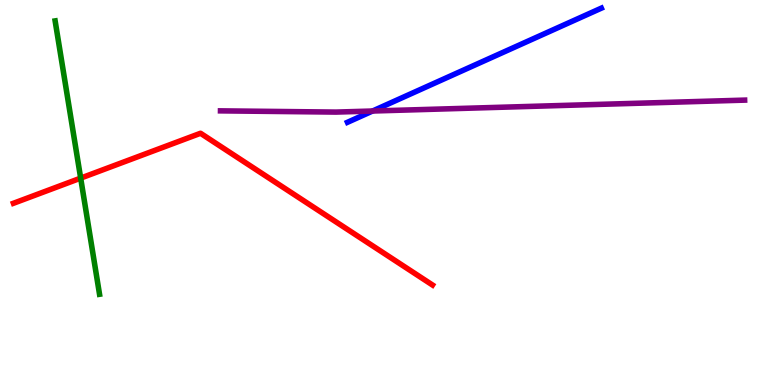[{'lines': ['blue', 'red'], 'intersections': []}, {'lines': ['green', 'red'], 'intersections': [{'x': 1.04, 'y': 5.37}]}, {'lines': ['purple', 'red'], 'intersections': []}, {'lines': ['blue', 'green'], 'intersections': []}, {'lines': ['blue', 'purple'], 'intersections': [{'x': 4.81, 'y': 7.12}]}, {'lines': ['green', 'purple'], 'intersections': []}]